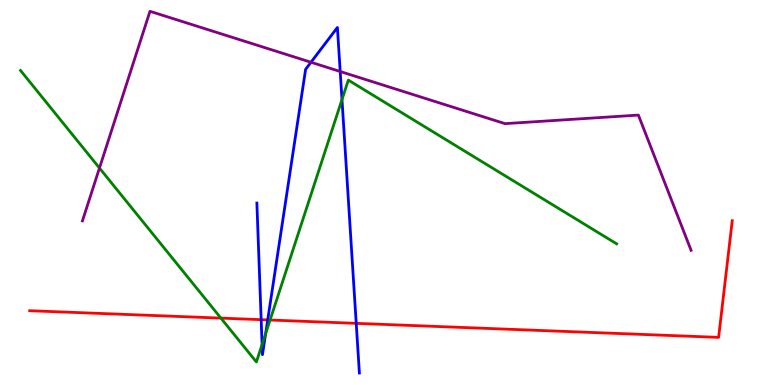[{'lines': ['blue', 'red'], 'intersections': [{'x': 3.37, 'y': 1.7}, {'x': 3.45, 'y': 1.69}, {'x': 4.6, 'y': 1.6}]}, {'lines': ['green', 'red'], 'intersections': [{'x': 2.85, 'y': 1.74}, {'x': 3.48, 'y': 1.69}]}, {'lines': ['purple', 'red'], 'intersections': []}, {'lines': ['blue', 'green'], 'intersections': [{'x': 3.38, 'y': 1.05}, {'x': 3.43, 'y': 1.33}, {'x': 4.41, 'y': 7.41}]}, {'lines': ['blue', 'purple'], 'intersections': [{'x': 4.01, 'y': 8.38}, {'x': 4.39, 'y': 8.14}]}, {'lines': ['green', 'purple'], 'intersections': [{'x': 1.28, 'y': 5.64}]}]